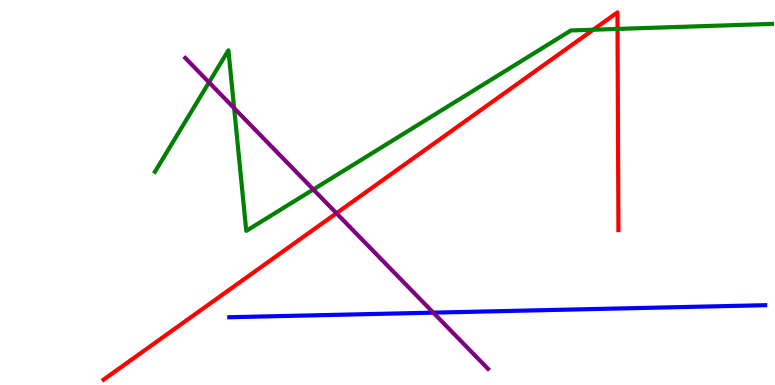[{'lines': ['blue', 'red'], 'intersections': []}, {'lines': ['green', 'red'], 'intersections': [{'x': 7.65, 'y': 9.23}, {'x': 7.97, 'y': 9.25}]}, {'lines': ['purple', 'red'], 'intersections': [{'x': 4.34, 'y': 4.46}]}, {'lines': ['blue', 'green'], 'intersections': []}, {'lines': ['blue', 'purple'], 'intersections': [{'x': 5.59, 'y': 1.88}]}, {'lines': ['green', 'purple'], 'intersections': [{'x': 2.7, 'y': 7.86}, {'x': 3.02, 'y': 7.19}, {'x': 4.04, 'y': 5.08}]}]